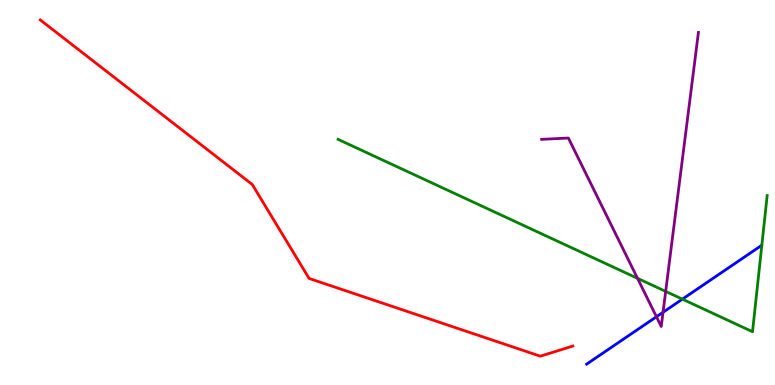[{'lines': ['blue', 'red'], 'intersections': []}, {'lines': ['green', 'red'], 'intersections': []}, {'lines': ['purple', 'red'], 'intersections': []}, {'lines': ['blue', 'green'], 'intersections': [{'x': 8.8, 'y': 2.23}]}, {'lines': ['blue', 'purple'], 'intersections': [{'x': 8.47, 'y': 1.77}, {'x': 8.56, 'y': 1.89}]}, {'lines': ['green', 'purple'], 'intersections': [{'x': 8.23, 'y': 2.77}, {'x': 8.59, 'y': 2.43}]}]